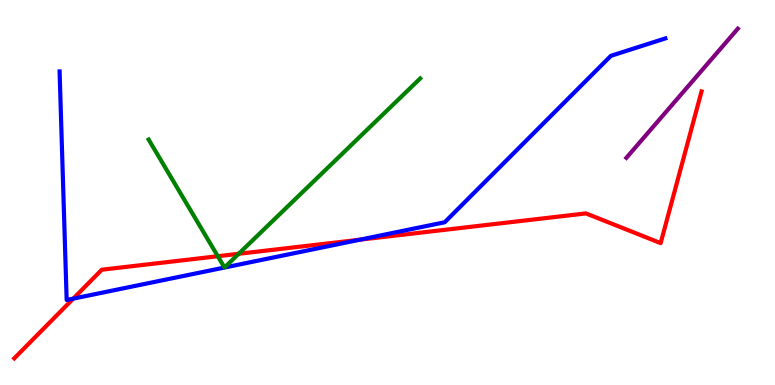[{'lines': ['blue', 'red'], 'intersections': [{'x': 0.945, 'y': 2.24}, {'x': 4.64, 'y': 3.77}]}, {'lines': ['green', 'red'], 'intersections': [{'x': 2.81, 'y': 3.34}, {'x': 3.08, 'y': 3.41}]}, {'lines': ['purple', 'red'], 'intersections': []}, {'lines': ['blue', 'green'], 'intersections': []}, {'lines': ['blue', 'purple'], 'intersections': []}, {'lines': ['green', 'purple'], 'intersections': []}]